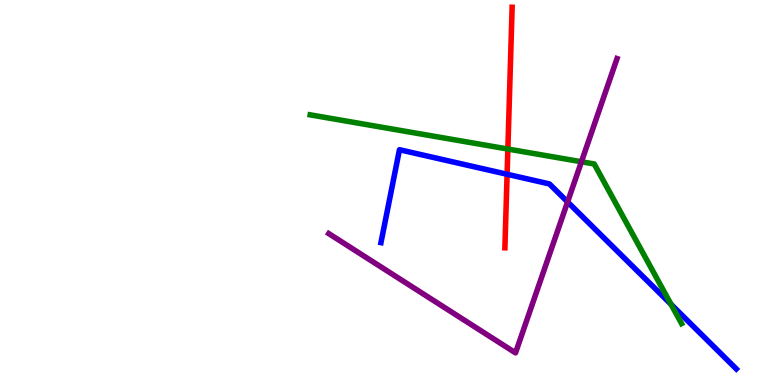[{'lines': ['blue', 'red'], 'intersections': [{'x': 6.54, 'y': 5.47}]}, {'lines': ['green', 'red'], 'intersections': [{'x': 6.55, 'y': 6.13}]}, {'lines': ['purple', 'red'], 'intersections': []}, {'lines': ['blue', 'green'], 'intersections': [{'x': 8.66, 'y': 2.1}]}, {'lines': ['blue', 'purple'], 'intersections': [{'x': 7.32, 'y': 4.76}]}, {'lines': ['green', 'purple'], 'intersections': [{'x': 7.5, 'y': 5.8}]}]